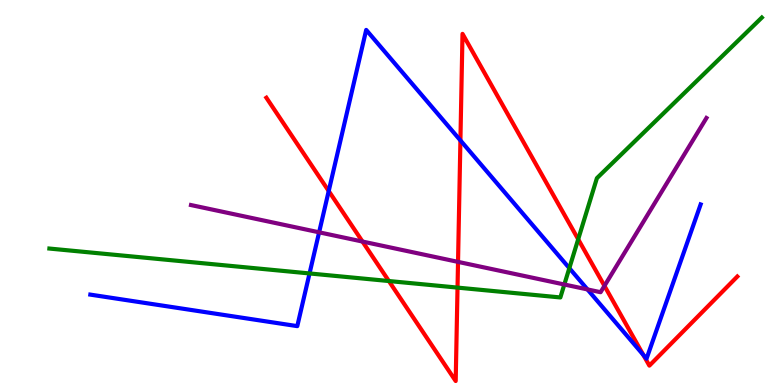[{'lines': ['blue', 'red'], 'intersections': [{'x': 4.24, 'y': 5.04}, {'x': 5.94, 'y': 6.35}, {'x': 8.3, 'y': 0.781}]}, {'lines': ['green', 'red'], 'intersections': [{'x': 5.02, 'y': 2.7}, {'x': 5.9, 'y': 2.53}, {'x': 7.46, 'y': 3.79}]}, {'lines': ['purple', 'red'], 'intersections': [{'x': 4.68, 'y': 3.73}, {'x': 5.91, 'y': 3.2}, {'x': 7.8, 'y': 2.57}]}, {'lines': ['blue', 'green'], 'intersections': [{'x': 3.99, 'y': 2.9}, {'x': 7.35, 'y': 3.04}]}, {'lines': ['blue', 'purple'], 'intersections': [{'x': 4.12, 'y': 3.97}, {'x': 7.58, 'y': 2.48}]}, {'lines': ['green', 'purple'], 'intersections': [{'x': 7.28, 'y': 2.61}]}]